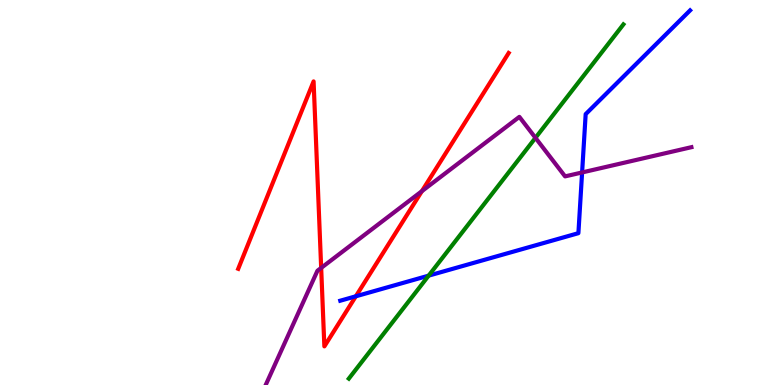[{'lines': ['blue', 'red'], 'intersections': [{'x': 4.59, 'y': 2.3}]}, {'lines': ['green', 'red'], 'intersections': []}, {'lines': ['purple', 'red'], 'intersections': [{'x': 4.14, 'y': 3.04}, {'x': 5.44, 'y': 5.03}]}, {'lines': ['blue', 'green'], 'intersections': [{'x': 5.53, 'y': 2.84}]}, {'lines': ['blue', 'purple'], 'intersections': [{'x': 7.51, 'y': 5.52}]}, {'lines': ['green', 'purple'], 'intersections': [{'x': 6.91, 'y': 6.42}]}]